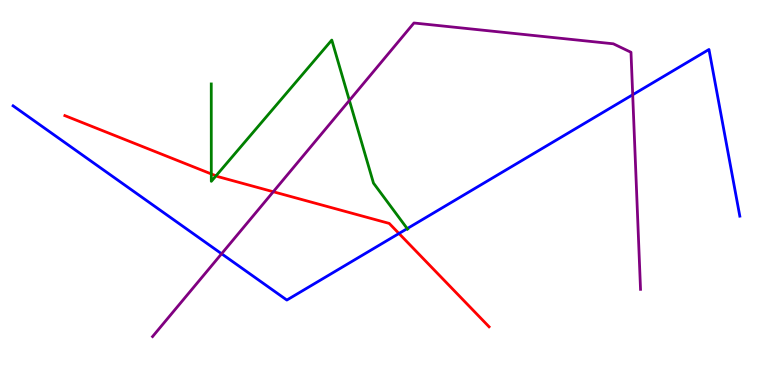[{'lines': ['blue', 'red'], 'intersections': [{'x': 5.15, 'y': 3.94}]}, {'lines': ['green', 'red'], 'intersections': [{'x': 2.73, 'y': 5.48}, {'x': 2.79, 'y': 5.43}]}, {'lines': ['purple', 'red'], 'intersections': [{'x': 3.53, 'y': 5.02}]}, {'lines': ['blue', 'green'], 'intersections': [{'x': 5.25, 'y': 4.06}]}, {'lines': ['blue', 'purple'], 'intersections': [{'x': 2.86, 'y': 3.41}, {'x': 8.16, 'y': 7.54}]}, {'lines': ['green', 'purple'], 'intersections': [{'x': 4.51, 'y': 7.39}]}]